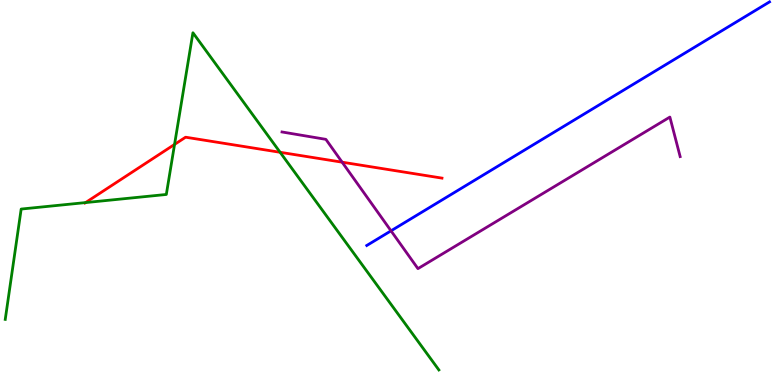[{'lines': ['blue', 'red'], 'intersections': []}, {'lines': ['green', 'red'], 'intersections': [{'x': 1.1, 'y': 4.74}, {'x': 2.25, 'y': 6.25}, {'x': 3.61, 'y': 6.04}]}, {'lines': ['purple', 'red'], 'intersections': [{'x': 4.41, 'y': 5.79}]}, {'lines': ['blue', 'green'], 'intersections': []}, {'lines': ['blue', 'purple'], 'intersections': [{'x': 5.05, 'y': 4.0}]}, {'lines': ['green', 'purple'], 'intersections': []}]